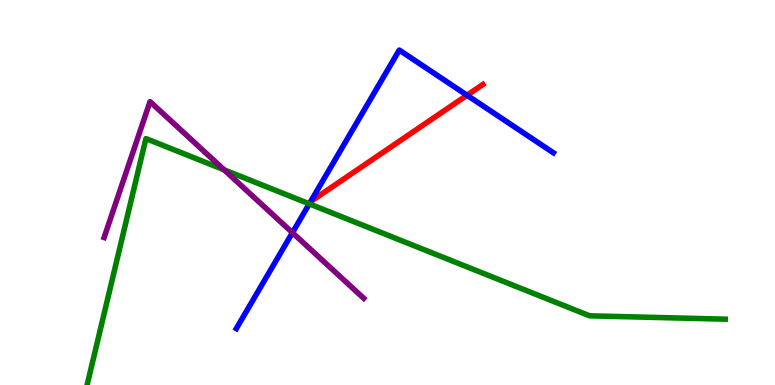[{'lines': ['blue', 'red'], 'intersections': [{'x': 6.03, 'y': 7.53}]}, {'lines': ['green', 'red'], 'intersections': []}, {'lines': ['purple', 'red'], 'intersections': []}, {'lines': ['blue', 'green'], 'intersections': [{'x': 3.99, 'y': 4.71}]}, {'lines': ['blue', 'purple'], 'intersections': [{'x': 3.77, 'y': 3.96}]}, {'lines': ['green', 'purple'], 'intersections': [{'x': 2.89, 'y': 5.59}]}]